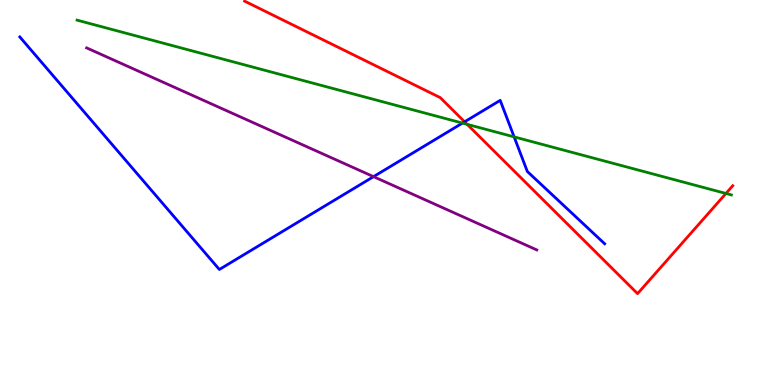[{'lines': ['blue', 'red'], 'intersections': [{'x': 5.99, 'y': 6.84}]}, {'lines': ['green', 'red'], 'intersections': [{'x': 6.03, 'y': 6.77}, {'x': 9.37, 'y': 4.97}]}, {'lines': ['purple', 'red'], 'intersections': []}, {'lines': ['blue', 'green'], 'intersections': [{'x': 5.97, 'y': 6.8}, {'x': 6.63, 'y': 6.44}]}, {'lines': ['blue', 'purple'], 'intersections': [{'x': 4.82, 'y': 5.41}]}, {'lines': ['green', 'purple'], 'intersections': []}]